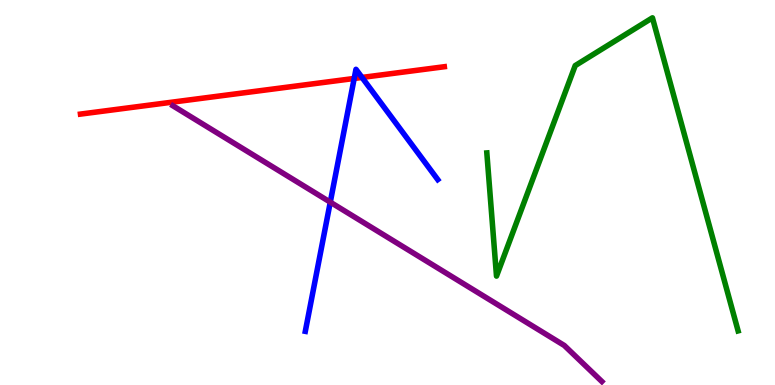[{'lines': ['blue', 'red'], 'intersections': [{'x': 4.57, 'y': 7.96}, {'x': 4.67, 'y': 7.99}]}, {'lines': ['green', 'red'], 'intersections': []}, {'lines': ['purple', 'red'], 'intersections': []}, {'lines': ['blue', 'green'], 'intersections': []}, {'lines': ['blue', 'purple'], 'intersections': [{'x': 4.26, 'y': 4.75}]}, {'lines': ['green', 'purple'], 'intersections': []}]